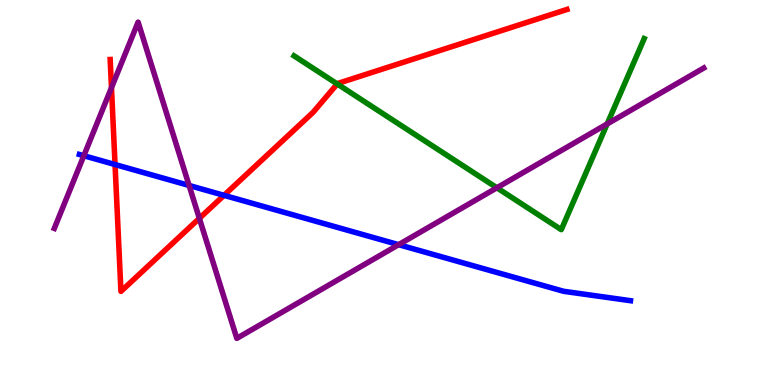[{'lines': ['blue', 'red'], 'intersections': [{'x': 1.48, 'y': 5.73}, {'x': 2.89, 'y': 4.93}]}, {'lines': ['green', 'red'], 'intersections': [{'x': 4.35, 'y': 7.82}]}, {'lines': ['purple', 'red'], 'intersections': [{'x': 1.44, 'y': 7.72}, {'x': 2.57, 'y': 4.33}]}, {'lines': ['blue', 'green'], 'intersections': []}, {'lines': ['blue', 'purple'], 'intersections': [{'x': 1.08, 'y': 5.96}, {'x': 2.44, 'y': 5.18}, {'x': 5.14, 'y': 3.64}]}, {'lines': ['green', 'purple'], 'intersections': [{'x': 6.41, 'y': 5.12}, {'x': 7.83, 'y': 6.78}]}]